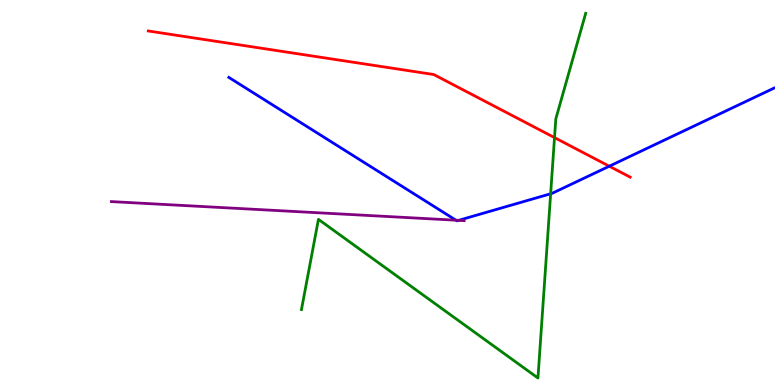[{'lines': ['blue', 'red'], 'intersections': [{'x': 7.86, 'y': 5.68}]}, {'lines': ['green', 'red'], 'intersections': [{'x': 7.16, 'y': 6.43}]}, {'lines': ['purple', 'red'], 'intersections': []}, {'lines': ['blue', 'green'], 'intersections': [{'x': 7.11, 'y': 4.97}]}, {'lines': ['blue', 'purple'], 'intersections': [{'x': 5.88, 'y': 4.28}, {'x': 5.92, 'y': 4.28}]}, {'lines': ['green', 'purple'], 'intersections': []}]